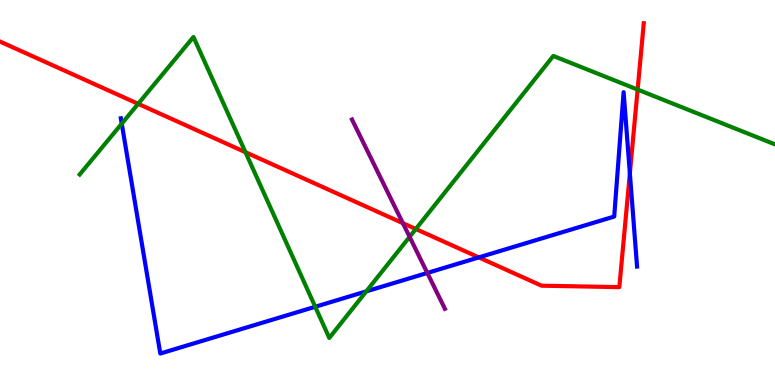[{'lines': ['blue', 'red'], 'intersections': [{'x': 6.18, 'y': 3.31}, {'x': 8.13, 'y': 5.5}]}, {'lines': ['green', 'red'], 'intersections': [{'x': 1.78, 'y': 7.3}, {'x': 3.17, 'y': 6.05}, {'x': 5.37, 'y': 4.05}, {'x': 8.23, 'y': 7.67}]}, {'lines': ['purple', 'red'], 'intersections': [{'x': 5.2, 'y': 4.2}]}, {'lines': ['blue', 'green'], 'intersections': [{'x': 1.57, 'y': 6.79}, {'x': 4.07, 'y': 2.03}, {'x': 4.73, 'y': 2.43}]}, {'lines': ['blue', 'purple'], 'intersections': [{'x': 5.51, 'y': 2.91}]}, {'lines': ['green', 'purple'], 'intersections': [{'x': 5.29, 'y': 3.85}]}]